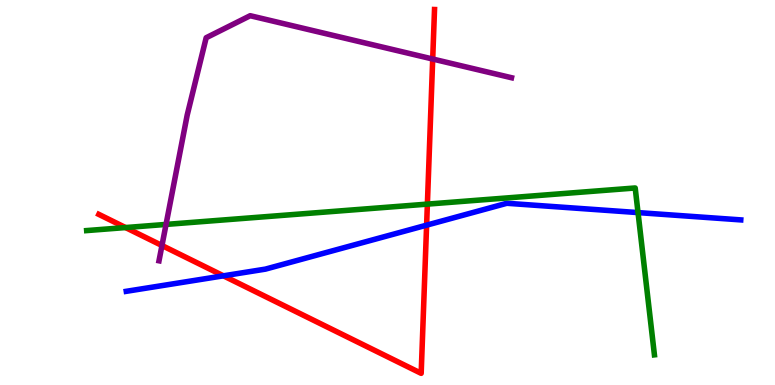[{'lines': ['blue', 'red'], 'intersections': [{'x': 2.88, 'y': 2.84}, {'x': 5.5, 'y': 4.15}]}, {'lines': ['green', 'red'], 'intersections': [{'x': 1.62, 'y': 4.09}, {'x': 5.51, 'y': 4.7}]}, {'lines': ['purple', 'red'], 'intersections': [{'x': 2.09, 'y': 3.62}, {'x': 5.58, 'y': 8.47}]}, {'lines': ['blue', 'green'], 'intersections': [{'x': 8.23, 'y': 4.48}]}, {'lines': ['blue', 'purple'], 'intersections': []}, {'lines': ['green', 'purple'], 'intersections': [{'x': 2.14, 'y': 4.17}]}]